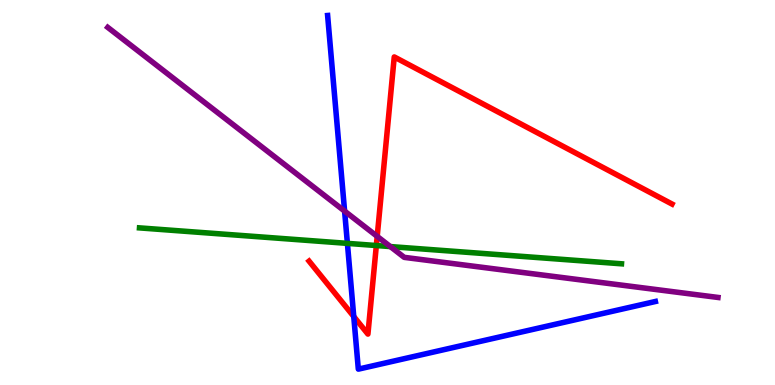[{'lines': ['blue', 'red'], 'intersections': [{'x': 4.56, 'y': 1.78}]}, {'lines': ['green', 'red'], 'intersections': [{'x': 4.86, 'y': 3.62}]}, {'lines': ['purple', 'red'], 'intersections': [{'x': 4.87, 'y': 3.86}]}, {'lines': ['blue', 'green'], 'intersections': [{'x': 4.48, 'y': 3.68}]}, {'lines': ['blue', 'purple'], 'intersections': [{'x': 4.45, 'y': 4.52}]}, {'lines': ['green', 'purple'], 'intersections': [{'x': 5.04, 'y': 3.6}]}]